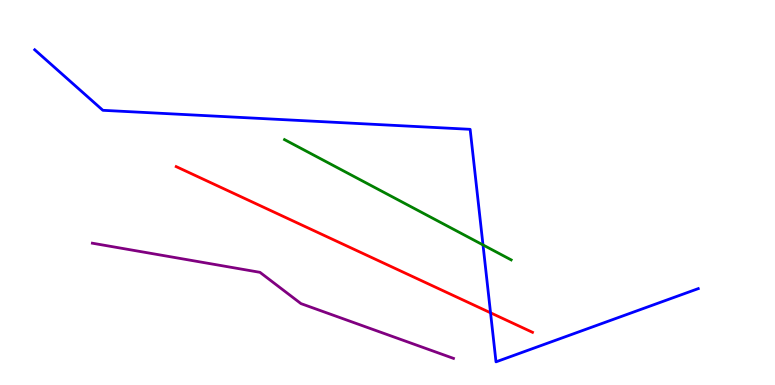[{'lines': ['blue', 'red'], 'intersections': [{'x': 6.33, 'y': 1.88}]}, {'lines': ['green', 'red'], 'intersections': []}, {'lines': ['purple', 'red'], 'intersections': []}, {'lines': ['blue', 'green'], 'intersections': [{'x': 6.23, 'y': 3.64}]}, {'lines': ['blue', 'purple'], 'intersections': []}, {'lines': ['green', 'purple'], 'intersections': []}]